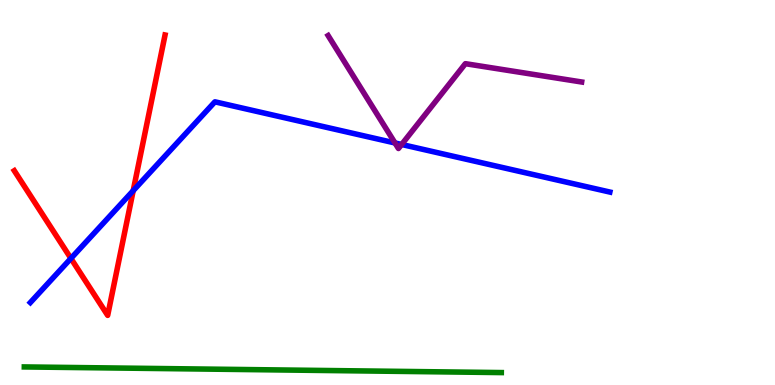[{'lines': ['blue', 'red'], 'intersections': [{'x': 0.915, 'y': 3.29}, {'x': 1.72, 'y': 5.05}]}, {'lines': ['green', 'red'], 'intersections': []}, {'lines': ['purple', 'red'], 'intersections': []}, {'lines': ['blue', 'green'], 'intersections': []}, {'lines': ['blue', 'purple'], 'intersections': [{'x': 5.1, 'y': 6.29}, {'x': 5.18, 'y': 6.25}]}, {'lines': ['green', 'purple'], 'intersections': []}]